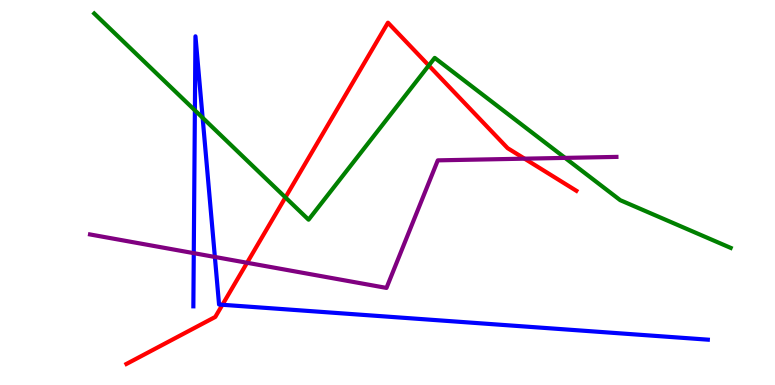[{'lines': ['blue', 'red'], 'intersections': [{'x': 2.87, 'y': 2.08}]}, {'lines': ['green', 'red'], 'intersections': [{'x': 3.68, 'y': 4.87}, {'x': 5.53, 'y': 8.3}]}, {'lines': ['purple', 'red'], 'intersections': [{'x': 3.19, 'y': 3.17}, {'x': 6.77, 'y': 5.88}]}, {'lines': ['blue', 'green'], 'intersections': [{'x': 2.51, 'y': 7.13}, {'x': 2.61, 'y': 6.94}]}, {'lines': ['blue', 'purple'], 'intersections': [{'x': 2.5, 'y': 3.42}, {'x': 2.77, 'y': 3.33}]}, {'lines': ['green', 'purple'], 'intersections': [{'x': 7.29, 'y': 5.9}]}]